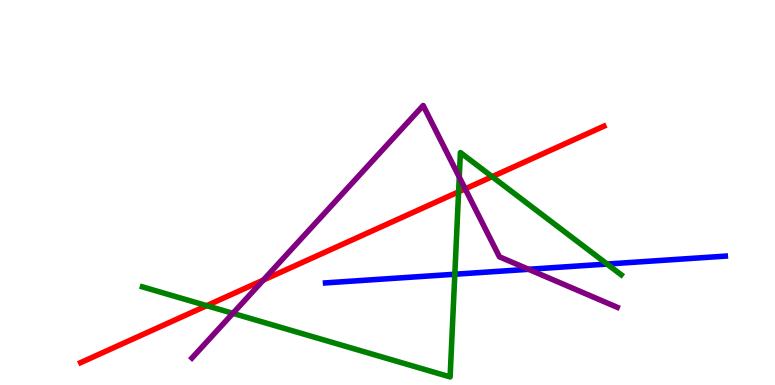[{'lines': ['blue', 'red'], 'intersections': []}, {'lines': ['green', 'red'], 'intersections': [{'x': 2.67, 'y': 2.06}, {'x': 5.92, 'y': 5.02}, {'x': 6.35, 'y': 5.41}]}, {'lines': ['purple', 'red'], 'intersections': [{'x': 3.4, 'y': 2.73}, {'x': 6.0, 'y': 5.09}]}, {'lines': ['blue', 'green'], 'intersections': [{'x': 5.87, 'y': 2.88}, {'x': 7.83, 'y': 3.14}]}, {'lines': ['blue', 'purple'], 'intersections': [{'x': 6.82, 'y': 3.01}]}, {'lines': ['green', 'purple'], 'intersections': [{'x': 3.0, 'y': 1.86}, {'x': 5.93, 'y': 5.4}]}]